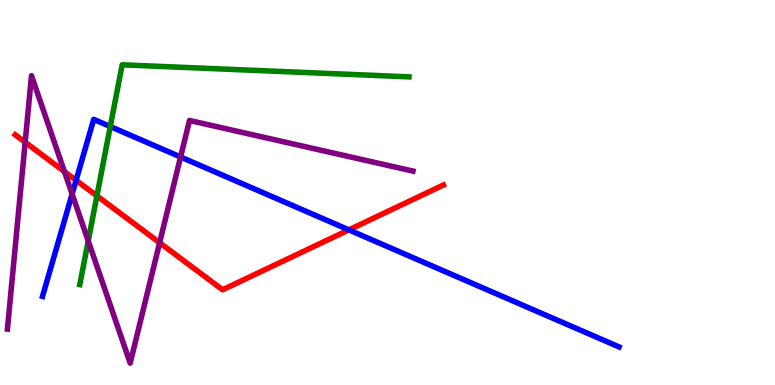[{'lines': ['blue', 'red'], 'intersections': [{'x': 0.982, 'y': 5.32}, {'x': 4.5, 'y': 4.03}]}, {'lines': ['green', 'red'], 'intersections': [{'x': 1.25, 'y': 4.91}]}, {'lines': ['purple', 'red'], 'intersections': [{'x': 0.325, 'y': 6.31}, {'x': 0.831, 'y': 5.54}, {'x': 2.06, 'y': 3.7}]}, {'lines': ['blue', 'green'], 'intersections': [{'x': 1.42, 'y': 6.71}]}, {'lines': ['blue', 'purple'], 'intersections': [{'x': 0.931, 'y': 4.96}, {'x': 2.33, 'y': 5.92}]}, {'lines': ['green', 'purple'], 'intersections': [{'x': 1.14, 'y': 3.74}]}]